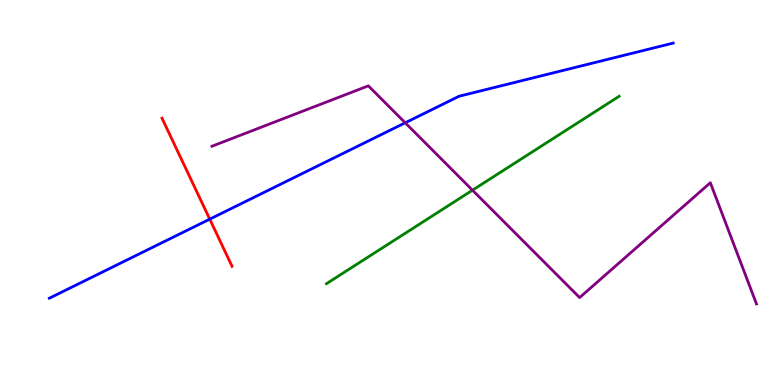[{'lines': ['blue', 'red'], 'intersections': [{'x': 2.71, 'y': 4.31}]}, {'lines': ['green', 'red'], 'intersections': []}, {'lines': ['purple', 'red'], 'intersections': []}, {'lines': ['blue', 'green'], 'intersections': []}, {'lines': ['blue', 'purple'], 'intersections': [{'x': 5.23, 'y': 6.81}]}, {'lines': ['green', 'purple'], 'intersections': [{'x': 6.1, 'y': 5.06}]}]